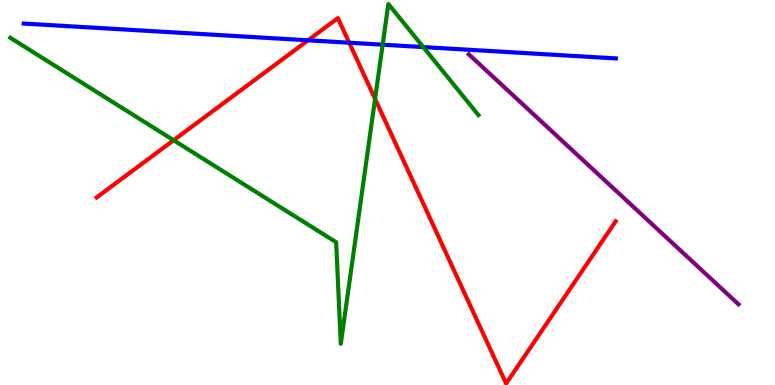[{'lines': ['blue', 'red'], 'intersections': [{'x': 3.97, 'y': 8.95}, {'x': 4.51, 'y': 8.89}]}, {'lines': ['green', 'red'], 'intersections': [{'x': 2.24, 'y': 6.36}, {'x': 4.84, 'y': 7.43}]}, {'lines': ['purple', 'red'], 'intersections': []}, {'lines': ['blue', 'green'], 'intersections': [{'x': 4.94, 'y': 8.84}, {'x': 5.46, 'y': 8.78}]}, {'lines': ['blue', 'purple'], 'intersections': []}, {'lines': ['green', 'purple'], 'intersections': []}]